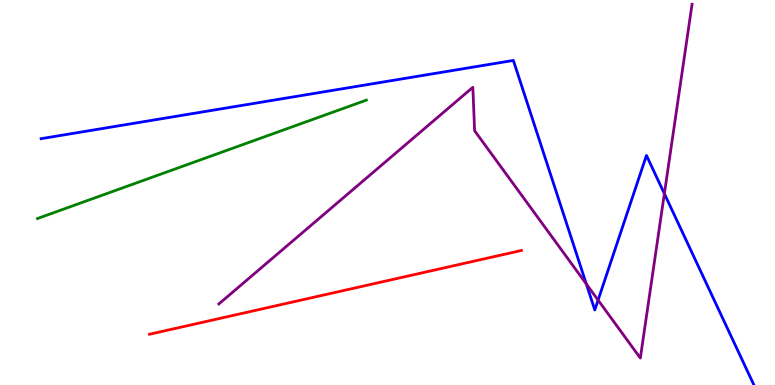[{'lines': ['blue', 'red'], 'intersections': []}, {'lines': ['green', 'red'], 'intersections': []}, {'lines': ['purple', 'red'], 'intersections': []}, {'lines': ['blue', 'green'], 'intersections': []}, {'lines': ['blue', 'purple'], 'intersections': [{'x': 7.57, 'y': 2.62}, {'x': 7.72, 'y': 2.2}, {'x': 8.57, 'y': 4.97}]}, {'lines': ['green', 'purple'], 'intersections': []}]